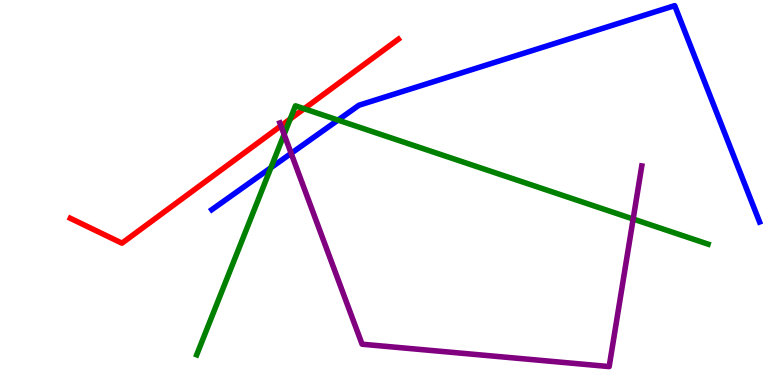[{'lines': ['blue', 'red'], 'intersections': []}, {'lines': ['green', 'red'], 'intersections': [{'x': 3.74, 'y': 6.91}, {'x': 3.92, 'y': 7.18}]}, {'lines': ['purple', 'red'], 'intersections': [{'x': 3.63, 'y': 6.73}]}, {'lines': ['blue', 'green'], 'intersections': [{'x': 3.5, 'y': 5.64}, {'x': 4.36, 'y': 6.88}]}, {'lines': ['blue', 'purple'], 'intersections': [{'x': 3.76, 'y': 6.02}]}, {'lines': ['green', 'purple'], 'intersections': [{'x': 3.67, 'y': 6.51}, {'x': 8.17, 'y': 4.31}]}]